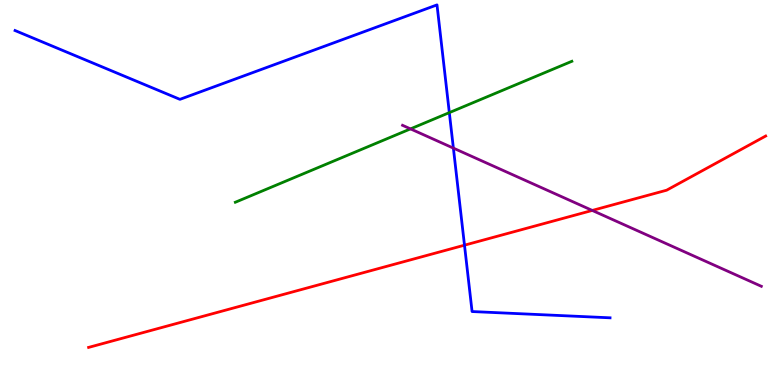[{'lines': ['blue', 'red'], 'intersections': [{'x': 5.99, 'y': 3.63}]}, {'lines': ['green', 'red'], 'intersections': []}, {'lines': ['purple', 'red'], 'intersections': [{'x': 7.64, 'y': 4.53}]}, {'lines': ['blue', 'green'], 'intersections': [{'x': 5.8, 'y': 7.07}]}, {'lines': ['blue', 'purple'], 'intersections': [{'x': 5.85, 'y': 6.15}]}, {'lines': ['green', 'purple'], 'intersections': [{'x': 5.3, 'y': 6.65}]}]